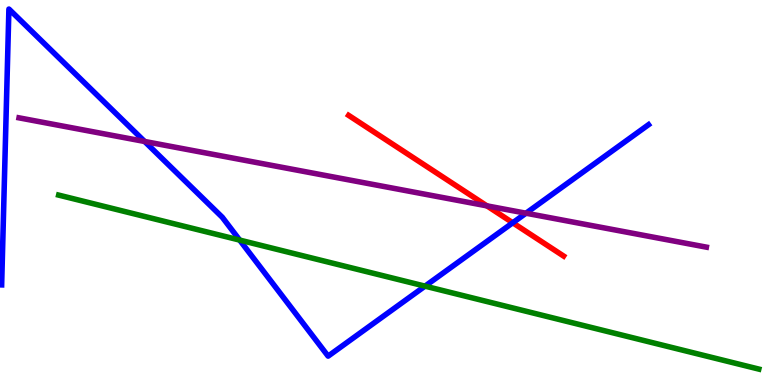[{'lines': ['blue', 'red'], 'intersections': [{'x': 6.62, 'y': 4.21}]}, {'lines': ['green', 'red'], 'intersections': []}, {'lines': ['purple', 'red'], 'intersections': [{'x': 6.28, 'y': 4.65}]}, {'lines': ['blue', 'green'], 'intersections': [{'x': 3.09, 'y': 3.76}, {'x': 5.48, 'y': 2.57}]}, {'lines': ['blue', 'purple'], 'intersections': [{'x': 1.87, 'y': 6.33}, {'x': 6.79, 'y': 4.46}]}, {'lines': ['green', 'purple'], 'intersections': []}]